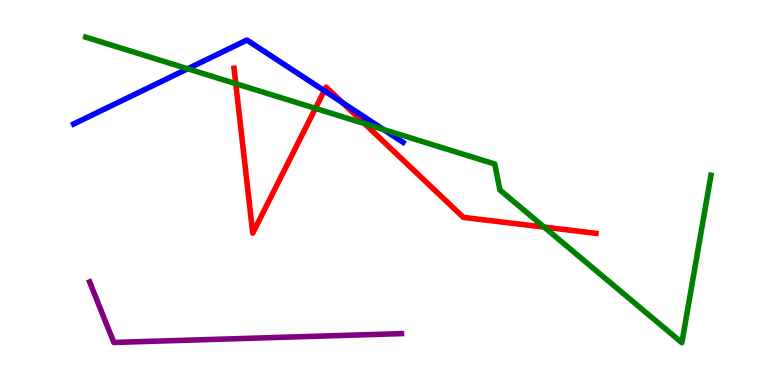[{'lines': ['blue', 'red'], 'intersections': [{'x': 4.18, 'y': 7.64}, {'x': 4.42, 'y': 7.33}]}, {'lines': ['green', 'red'], 'intersections': [{'x': 3.04, 'y': 7.83}, {'x': 4.07, 'y': 7.18}, {'x': 4.7, 'y': 6.79}, {'x': 7.02, 'y': 4.1}]}, {'lines': ['purple', 'red'], 'intersections': []}, {'lines': ['blue', 'green'], 'intersections': [{'x': 2.42, 'y': 8.21}, {'x': 4.95, 'y': 6.64}]}, {'lines': ['blue', 'purple'], 'intersections': []}, {'lines': ['green', 'purple'], 'intersections': []}]